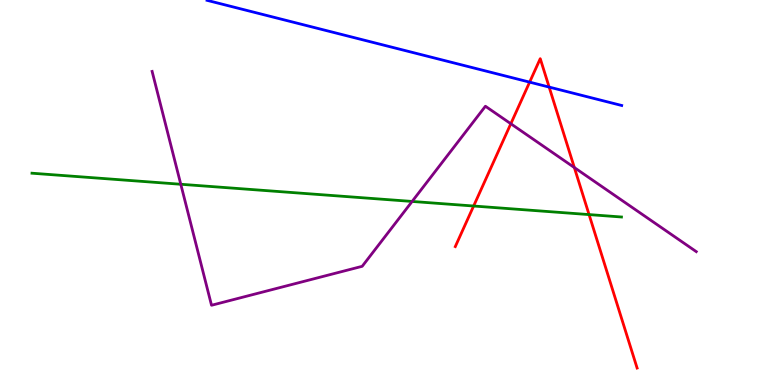[{'lines': ['blue', 'red'], 'intersections': [{'x': 6.83, 'y': 7.87}, {'x': 7.09, 'y': 7.74}]}, {'lines': ['green', 'red'], 'intersections': [{'x': 6.11, 'y': 4.65}, {'x': 7.6, 'y': 4.43}]}, {'lines': ['purple', 'red'], 'intersections': [{'x': 6.59, 'y': 6.79}, {'x': 7.41, 'y': 5.65}]}, {'lines': ['blue', 'green'], 'intersections': []}, {'lines': ['blue', 'purple'], 'intersections': []}, {'lines': ['green', 'purple'], 'intersections': [{'x': 2.33, 'y': 5.21}, {'x': 5.32, 'y': 4.77}]}]